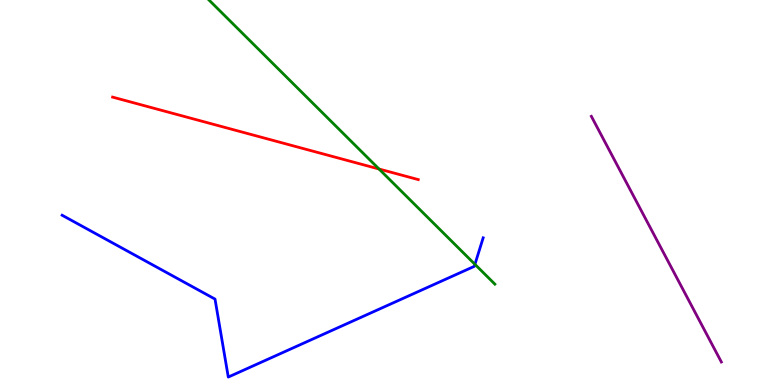[{'lines': ['blue', 'red'], 'intersections': []}, {'lines': ['green', 'red'], 'intersections': [{'x': 4.89, 'y': 5.61}]}, {'lines': ['purple', 'red'], 'intersections': []}, {'lines': ['blue', 'green'], 'intersections': [{'x': 6.13, 'y': 3.13}]}, {'lines': ['blue', 'purple'], 'intersections': []}, {'lines': ['green', 'purple'], 'intersections': []}]